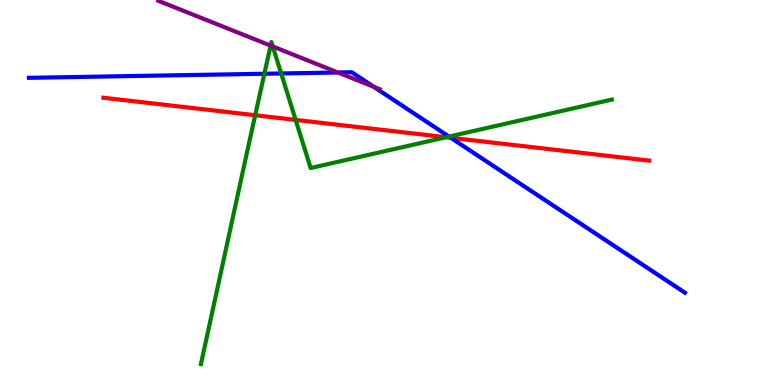[{'lines': ['blue', 'red'], 'intersections': [{'x': 5.82, 'y': 6.42}]}, {'lines': ['green', 'red'], 'intersections': [{'x': 3.29, 'y': 7.01}, {'x': 3.81, 'y': 6.89}, {'x': 5.76, 'y': 6.44}]}, {'lines': ['purple', 'red'], 'intersections': []}, {'lines': ['blue', 'green'], 'intersections': [{'x': 3.41, 'y': 8.08}, {'x': 3.63, 'y': 8.09}, {'x': 5.79, 'y': 6.45}]}, {'lines': ['blue', 'purple'], 'intersections': [{'x': 4.36, 'y': 8.12}, {'x': 4.82, 'y': 7.75}]}, {'lines': ['green', 'purple'], 'intersections': [{'x': 3.49, 'y': 8.82}, {'x': 3.52, 'y': 8.79}]}]